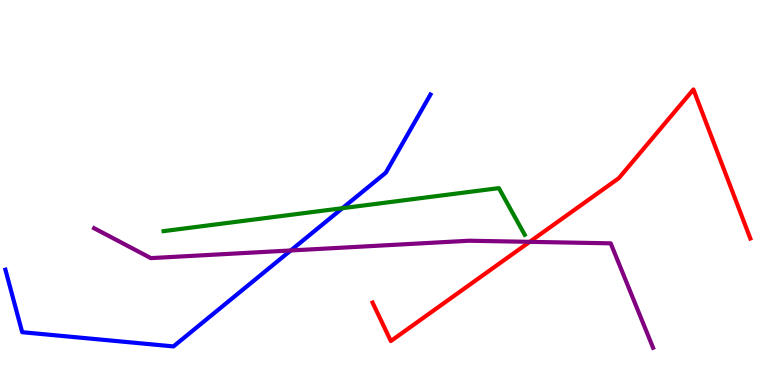[{'lines': ['blue', 'red'], 'intersections': []}, {'lines': ['green', 'red'], 'intersections': []}, {'lines': ['purple', 'red'], 'intersections': [{'x': 6.83, 'y': 3.72}]}, {'lines': ['blue', 'green'], 'intersections': [{'x': 4.42, 'y': 4.59}]}, {'lines': ['blue', 'purple'], 'intersections': [{'x': 3.75, 'y': 3.49}]}, {'lines': ['green', 'purple'], 'intersections': []}]